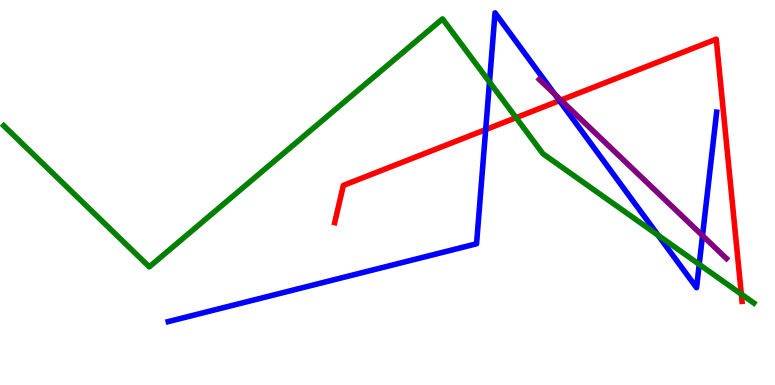[{'lines': ['blue', 'red'], 'intersections': [{'x': 6.27, 'y': 6.63}, {'x': 7.22, 'y': 7.39}]}, {'lines': ['green', 'red'], 'intersections': [{'x': 6.66, 'y': 6.94}, {'x': 9.57, 'y': 2.36}]}, {'lines': ['purple', 'red'], 'intersections': [{'x': 7.24, 'y': 7.4}]}, {'lines': ['blue', 'green'], 'intersections': [{'x': 6.32, 'y': 7.87}, {'x': 8.49, 'y': 3.89}, {'x': 9.02, 'y': 3.13}]}, {'lines': ['blue', 'purple'], 'intersections': [{'x': 7.16, 'y': 7.56}, {'x': 9.06, 'y': 3.88}]}, {'lines': ['green', 'purple'], 'intersections': []}]